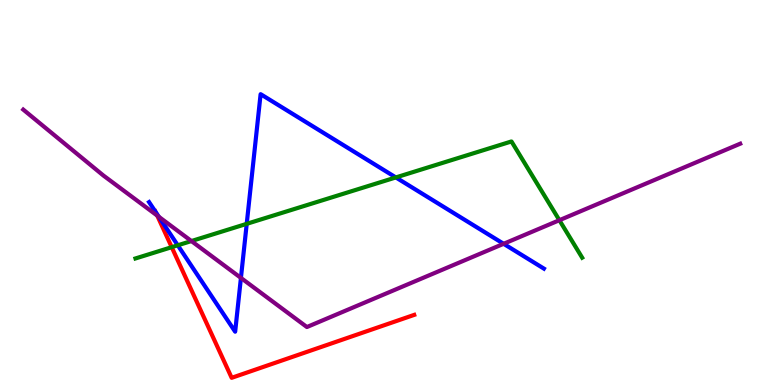[{'lines': ['blue', 'red'], 'intersections': [{'x': 2.01, 'y': 4.5}]}, {'lines': ['green', 'red'], 'intersections': [{'x': 2.22, 'y': 3.58}]}, {'lines': ['purple', 'red'], 'intersections': [{'x': 2.03, 'y': 4.4}]}, {'lines': ['blue', 'green'], 'intersections': [{'x': 2.29, 'y': 3.63}, {'x': 3.18, 'y': 4.19}, {'x': 5.11, 'y': 5.39}]}, {'lines': ['blue', 'purple'], 'intersections': [{'x': 2.05, 'y': 4.37}, {'x': 3.11, 'y': 2.78}, {'x': 6.5, 'y': 3.67}]}, {'lines': ['green', 'purple'], 'intersections': [{'x': 2.47, 'y': 3.74}, {'x': 7.22, 'y': 4.28}]}]